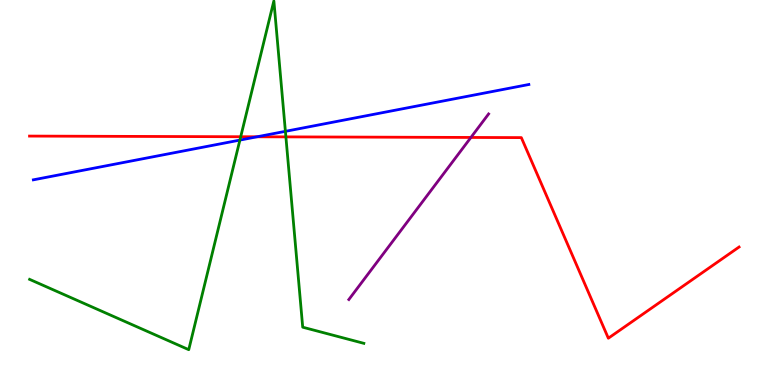[{'lines': ['blue', 'red'], 'intersections': [{'x': 3.32, 'y': 6.45}]}, {'lines': ['green', 'red'], 'intersections': [{'x': 3.11, 'y': 6.45}, {'x': 3.69, 'y': 6.44}]}, {'lines': ['purple', 'red'], 'intersections': [{'x': 6.08, 'y': 6.43}]}, {'lines': ['blue', 'green'], 'intersections': [{'x': 3.1, 'y': 6.36}, {'x': 3.68, 'y': 6.59}]}, {'lines': ['blue', 'purple'], 'intersections': []}, {'lines': ['green', 'purple'], 'intersections': []}]